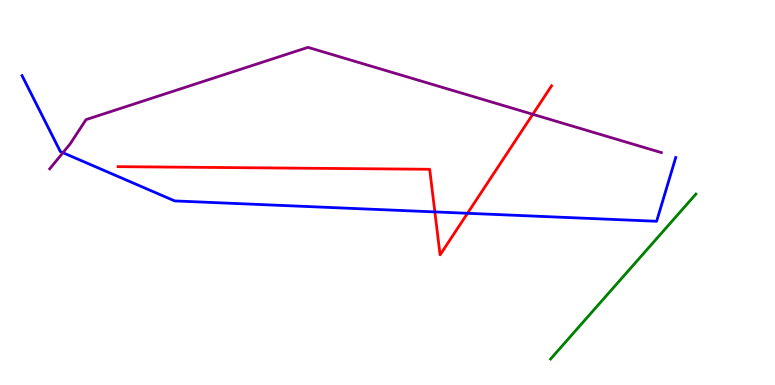[{'lines': ['blue', 'red'], 'intersections': [{'x': 5.61, 'y': 4.5}, {'x': 6.03, 'y': 4.46}]}, {'lines': ['green', 'red'], 'intersections': []}, {'lines': ['purple', 'red'], 'intersections': [{'x': 6.87, 'y': 7.03}]}, {'lines': ['blue', 'green'], 'intersections': []}, {'lines': ['blue', 'purple'], 'intersections': [{'x': 0.812, 'y': 6.03}]}, {'lines': ['green', 'purple'], 'intersections': []}]